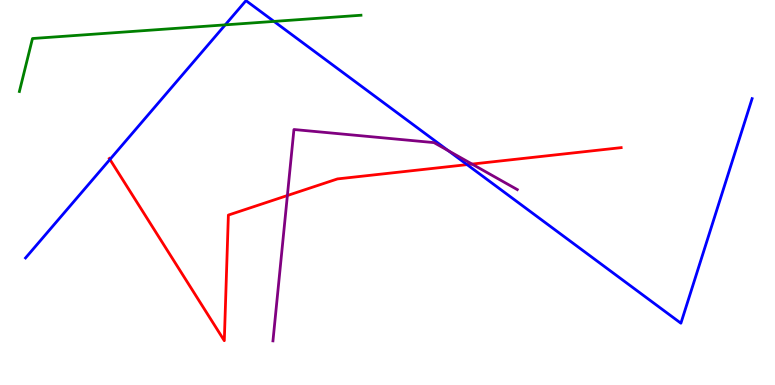[{'lines': ['blue', 'red'], 'intersections': [{'x': 1.42, 'y': 5.86}, {'x': 6.03, 'y': 5.72}]}, {'lines': ['green', 'red'], 'intersections': []}, {'lines': ['purple', 'red'], 'intersections': [{'x': 3.71, 'y': 4.92}, {'x': 6.09, 'y': 5.74}]}, {'lines': ['blue', 'green'], 'intersections': [{'x': 2.91, 'y': 9.35}, {'x': 3.54, 'y': 9.44}]}, {'lines': ['blue', 'purple'], 'intersections': [{'x': 5.78, 'y': 6.09}]}, {'lines': ['green', 'purple'], 'intersections': []}]